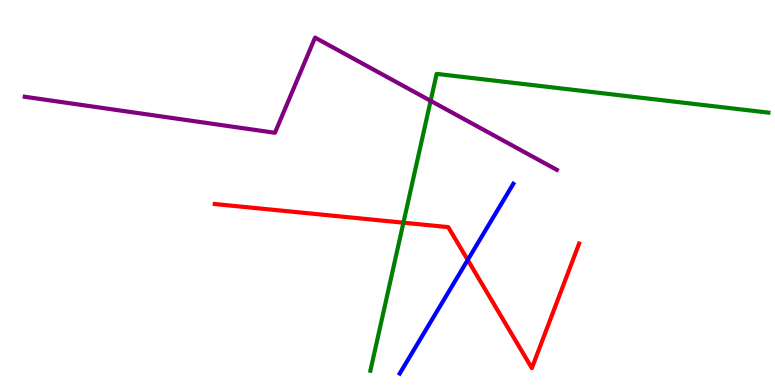[{'lines': ['blue', 'red'], 'intersections': [{'x': 6.04, 'y': 3.25}]}, {'lines': ['green', 'red'], 'intersections': [{'x': 5.21, 'y': 4.22}]}, {'lines': ['purple', 'red'], 'intersections': []}, {'lines': ['blue', 'green'], 'intersections': []}, {'lines': ['blue', 'purple'], 'intersections': []}, {'lines': ['green', 'purple'], 'intersections': [{'x': 5.56, 'y': 7.38}]}]